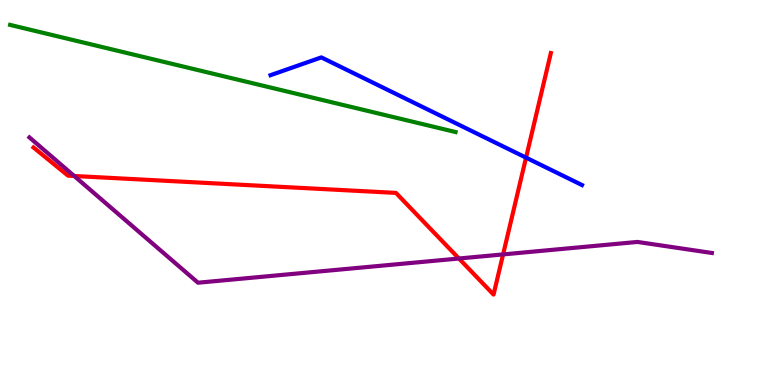[{'lines': ['blue', 'red'], 'intersections': [{'x': 6.79, 'y': 5.91}]}, {'lines': ['green', 'red'], 'intersections': []}, {'lines': ['purple', 'red'], 'intersections': [{'x': 0.957, 'y': 5.43}, {'x': 5.92, 'y': 3.29}, {'x': 6.49, 'y': 3.39}]}, {'lines': ['blue', 'green'], 'intersections': []}, {'lines': ['blue', 'purple'], 'intersections': []}, {'lines': ['green', 'purple'], 'intersections': []}]